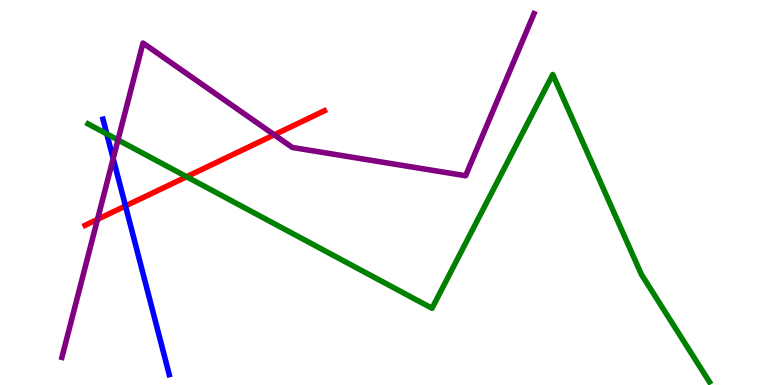[{'lines': ['blue', 'red'], 'intersections': [{'x': 1.62, 'y': 4.65}]}, {'lines': ['green', 'red'], 'intersections': [{'x': 2.41, 'y': 5.41}]}, {'lines': ['purple', 'red'], 'intersections': [{'x': 1.26, 'y': 4.3}, {'x': 3.54, 'y': 6.5}]}, {'lines': ['blue', 'green'], 'intersections': [{'x': 1.38, 'y': 6.52}]}, {'lines': ['blue', 'purple'], 'intersections': [{'x': 1.46, 'y': 5.88}]}, {'lines': ['green', 'purple'], 'intersections': [{'x': 1.52, 'y': 6.37}]}]